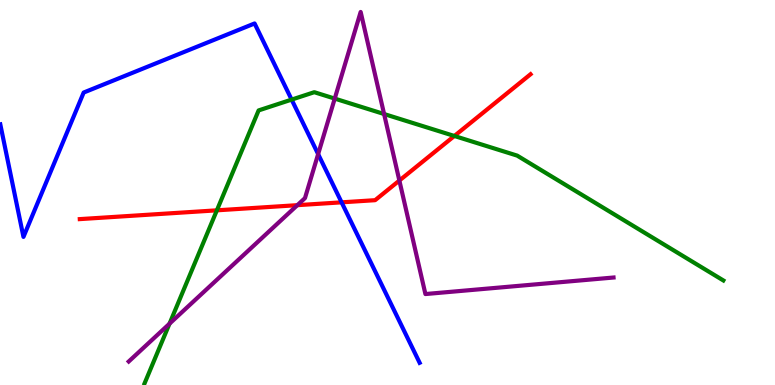[{'lines': ['blue', 'red'], 'intersections': [{'x': 4.41, 'y': 4.74}]}, {'lines': ['green', 'red'], 'intersections': [{'x': 2.8, 'y': 4.54}, {'x': 5.86, 'y': 6.47}]}, {'lines': ['purple', 'red'], 'intersections': [{'x': 3.84, 'y': 4.67}, {'x': 5.15, 'y': 5.31}]}, {'lines': ['blue', 'green'], 'intersections': [{'x': 3.76, 'y': 7.41}]}, {'lines': ['blue', 'purple'], 'intersections': [{'x': 4.1, 'y': 6.0}]}, {'lines': ['green', 'purple'], 'intersections': [{'x': 2.19, 'y': 1.59}, {'x': 4.32, 'y': 7.44}, {'x': 4.96, 'y': 7.04}]}]